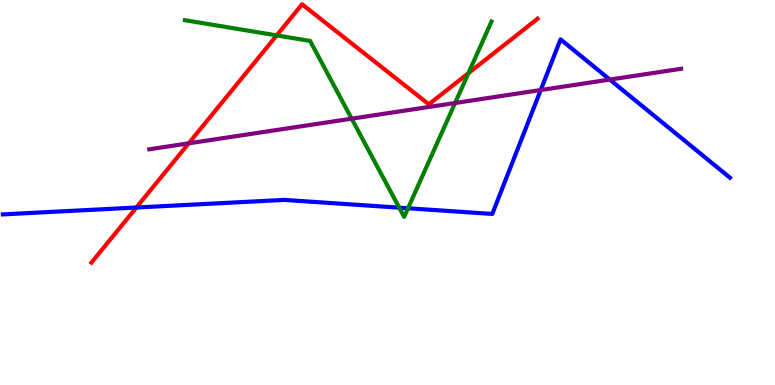[{'lines': ['blue', 'red'], 'intersections': [{'x': 1.76, 'y': 4.61}]}, {'lines': ['green', 'red'], 'intersections': [{'x': 3.57, 'y': 9.08}, {'x': 6.04, 'y': 8.1}]}, {'lines': ['purple', 'red'], 'intersections': [{'x': 2.43, 'y': 6.28}]}, {'lines': ['blue', 'green'], 'intersections': [{'x': 5.15, 'y': 4.61}, {'x': 5.26, 'y': 4.59}]}, {'lines': ['blue', 'purple'], 'intersections': [{'x': 6.98, 'y': 7.66}, {'x': 7.87, 'y': 7.93}]}, {'lines': ['green', 'purple'], 'intersections': [{'x': 4.54, 'y': 6.92}, {'x': 5.87, 'y': 7.32}]}]